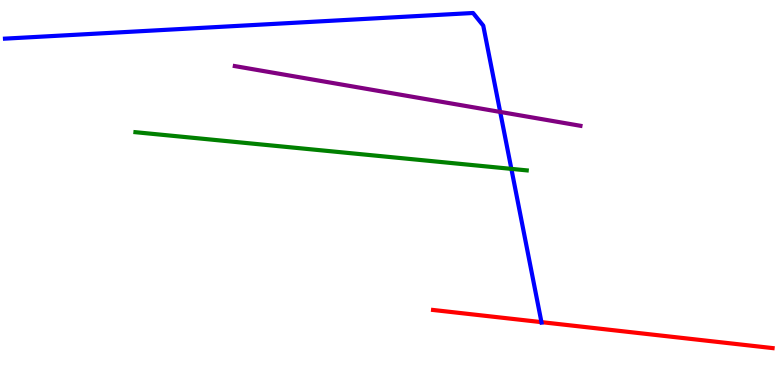[{'lines': ['blue', 'red'], 'intersections': [{'x': 6.99, 'y': 1.63}]}, {'lines': ['green', 'red'], 'intersections': []}, {'lines': ['purple', 'red'], 'intersections': []}, {'lines': ['blue', 'green'], 'intersections': [{'x': 6.6, 'y': 5.61}]}, {'lines': ['blue', 'purple'], 'intersections': [{'x': 6.45, 'y': 7.09}]}, {'lines': ['green', 'purple'], 'intersections': []}]